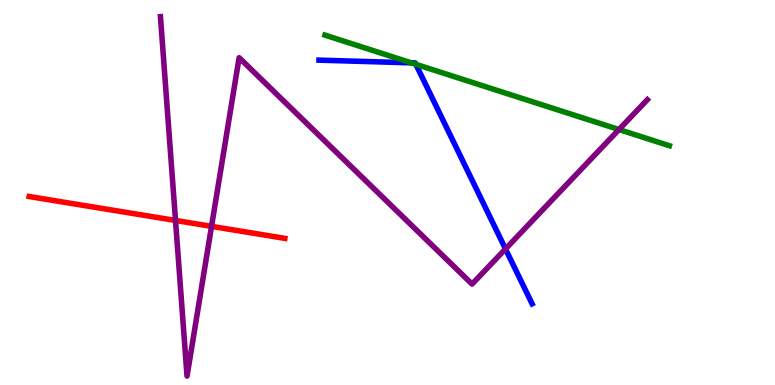[{'lines': ['blue', 'red'], 'intersections': []}, {'lines': ['green', 'red'], 'intersections': []}, {'lines': ['purple', 'red'], 'intersections': [{'x': 2.26, 'y': 4.27}, {'x': 2.73, 'y': 4.12}]}, {'lines': ['blue', 'green'], 'intersections': [{'x': 5.31, 'y': 8.37}, {'x': 5.37, 'y': 8.33}]}, {'lines': ['blue', 'purple'], 'intersections': [{'x': 6.52, 'y': 3.53}]}, {'lines': ['green', 'purple'], 'intersections': [{'x': 7.99, 'y': 6.64}]}]